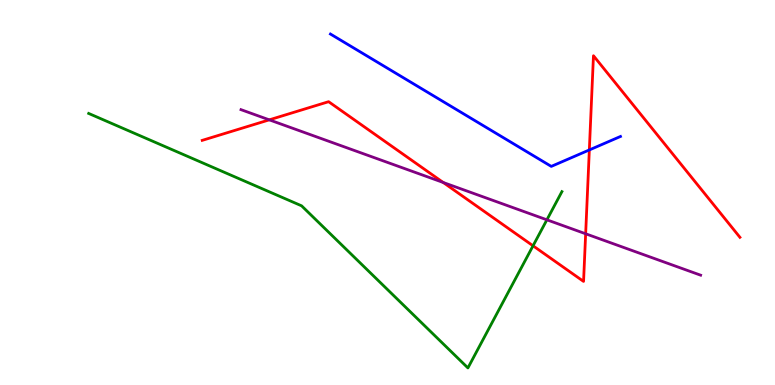[{'lines': ['blue', 'red'], 'intersections': [{'x': 7.6, 'y': 6.11}]}, {'lines': ['green', 'red'], 'intersections': [{'x': 6.88, 'y': 3.62}]}, {'lines': ['purple', 'red'], 'intersections': [{'x': 3.47, 'y': 6.89}, {'x': 5.72, 'y': 5.26}, {'x': 7.56, 'y': 3.93}]}, {'lines': ['blue', 'green'], 'intersections': []}, {'lines': ['blue', 'purple'], 'intersections': []}, {'lines': ['green', 'purple'], 'intersections': [{'x': 7.06, 'y': 4.29}]}]